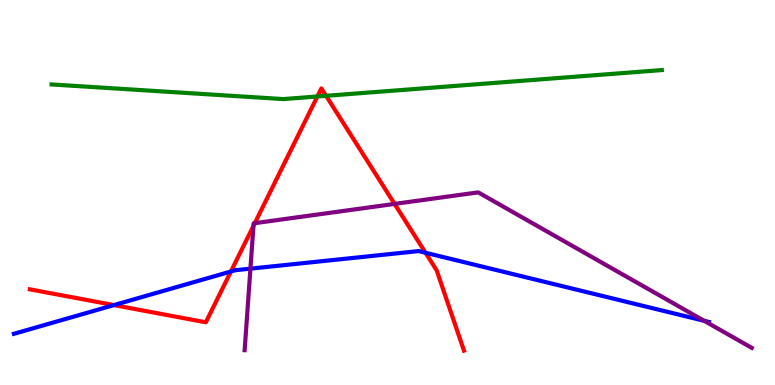[{'lines': ['blue', 'red'], 'intersections': [{'x': 1.47, 'y': 2.08}, {'x': 2.98, 'y': 2.95}, {'x': 5.49, 'y': 3.44}]}, {'lines': ['green', 'red'], 'intersections': [{'x': 4.1, 'y': 7.49}, {'x': 4.21, 'y': 7.51}]}, {'lines': ['purple', 'red'], 'intersections': [{'x': 3.27, 'y': 4.13}, {'x': 3.29, 'y': 4.2}, {'x': 5.09, 'y': 4.7}]}, {'lines': ['blue', 'green'], 'intersections': []}, {'lines': ['blue', 'purple'], 'intersections': [{'x': 3.23, 'y': 3.02}, {'x': 9.09, 'y': 1.67}]}, {'lines': ['green', 'purple'], 'intersections': []}]